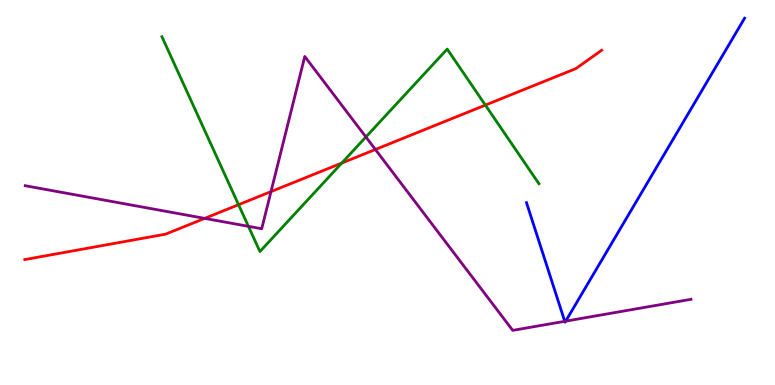[{'lines': ['blue', 'red'], 'intersections': []}, {'lines': ['green', 'red'], 'intersections': [{'x': 3.08, 'y': 4.68}, {'x': 4.41, 'y': 5.76}, {'x': 6.26, 'y': 7.27}]}, {'lines': ['purple', 'red'], 'intersections': [{'x': 2.64, 'y': 4.33}, {'x': 3.5, 'y': 5.02}, {'x': 4.84, 'y': 6.12}]}, {'lines': ['blue', 'green'], 'intersections': []}, {'lines': ['blue', 'purple'], 'intersections': [{'x': 7.29, 'y': 1.65}, {'x': 7.3, 'y': 1.66}]}, {'lines': ['green', 'purple'], 'intersections': [{'x': 3.21, 'y': 4.12}, {'x': 4.72, 'y': 6.44}]}]